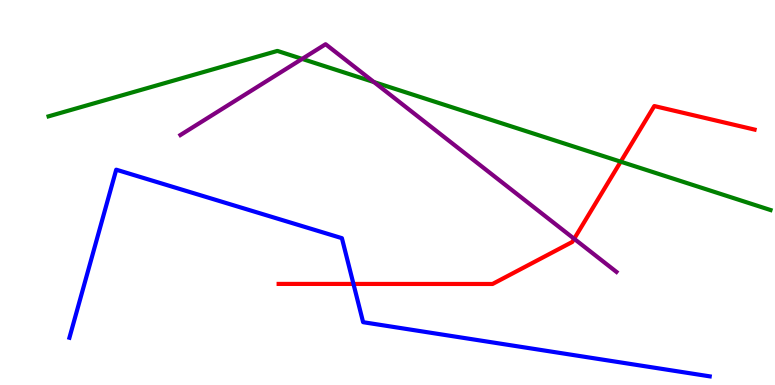[{'lines': ['blue', 'red'], 'intersections': [{'x': 4.56, 'y': 2.63}]}, {'lines': ['green', 'red'], 'intersections': [{'x': 8.01, 'y': 5.8}]}, {'lines': ['purple', 'red'], 'intersections': [{'x': 7.41, 'y': 3.8}]}, {'lines': ['blue', 'green'], 'intersections': []}, {'lines': ['blue', 'purple'], 'intersections': []}, {'lines': ['green', 'purple'], 'intersections': [{'x': 3.9, 'y': 8.47}, {'x': 4.83, 'y': 7.87}]}]